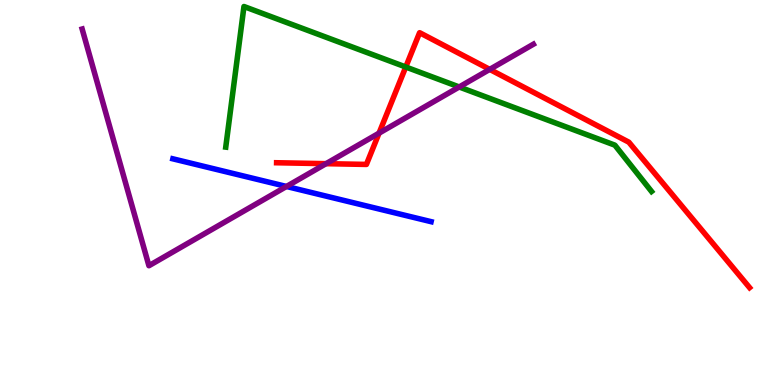[{'lines': ['blue', 'red'], 'intersections': []}, {'lines': ['green', 'red'], 'intersections': [{'x': 5.24, 'y': 8.26}]}, {'lines': ['purple', 'red'], 'intersections': [{'x': 4.21, 'y': 5.75}, {'x': 4.89, 'y': 6.54}, {'x': 6.32, 'y': 8.2}]}, {'lines': ['blue', 'green'], 'intersections': []}, {'lines': ['blue', 'purple'], 'intersections': [{'x': 3.7, 'y': 5.16}]}, {'lines': ['green', 'purple'], 'intersections': [{'x': 5.93, 'y': 7.74}]}]